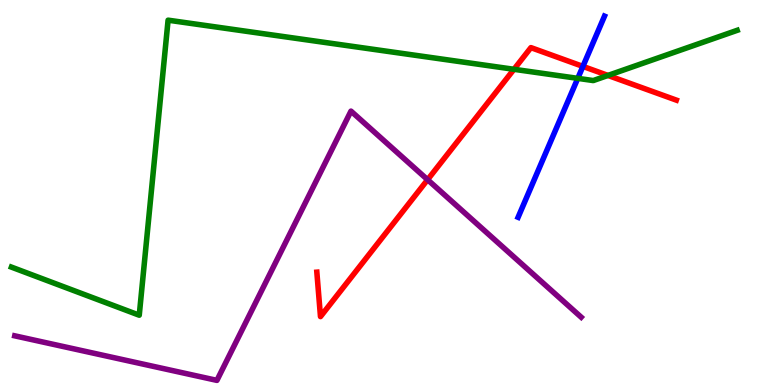[{'lines': ['blue', 'red'], 'intersections': [{'x': 7.52, 'y': 8.28}]}, {'lines': ['green', 'red'], 'intersections': [{'x': 6.63, 'y': 8.2}, {'x': 7.84, 'y': 8.04}]}, {'lines': ['purple', 'red'], 'intersections': [{'x': 5.52, 'y': 5.33}]}, {'lines': ['blue', 'green'], 'intersections': [{'x': 7.46, 'y': 7.96}]}, {'lines': ['blue', 'purple'], 'intersections': []}, {'lines': ['green', 'purple'], 'intersections': []}]